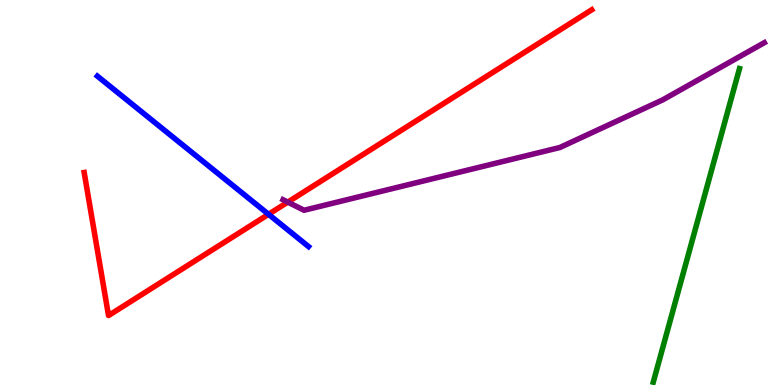[{'lines': ['blue', 'red'], 'intersections': [{'x': 3.47, 'y': 4.43}]}, {'lines': ['green', 'red'], 'intersections': []}, {'lines': ['purple', 'red'], 'intersections': [{'x': 3.71, 'y': 4.75}]}, {'lines': ['blue', 'green'], 'intersections': []}, {'lines': ['blue', 'purple'], 'intersections': []}, {'lines': ['green', 'purple'], 'intersections': []}]